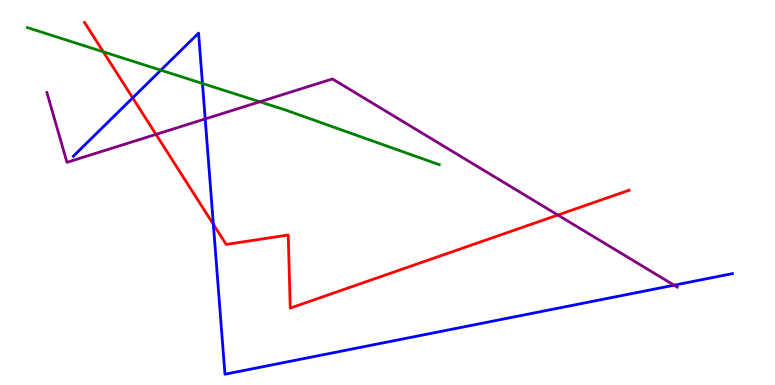[{'lines': ['blue', 'red'], 'intersections': [{'x': 1.71, 'y': 7.46}, {'x': 2.75, 'y': 4.17}]}, {'lines': ['green', 'red'], 'intersections': [{'x': 1.33, 'y': 8.65}]}, {'lines': ['purple', 'red'], 'intersections': [{'x': 2.01, 'y': 6.51}, {'x': 7.2, 'y': 4.42}]}, {'lines': ['blue', 'green'], 'intersections': [{'x': 2.08, 'y': 8.18}, {'x': 2.61, 'y': 7.83}]}, {'lines': ['blue', 'purple'], 'intersections': [{'x': 2.65, 'y': 6.91}, {'x': 8.7, 'y': 2.59}]}, {'lines': ['green', 'purple'], 'intersections': [{'x': 3.35, 'y': 7.36}]}]